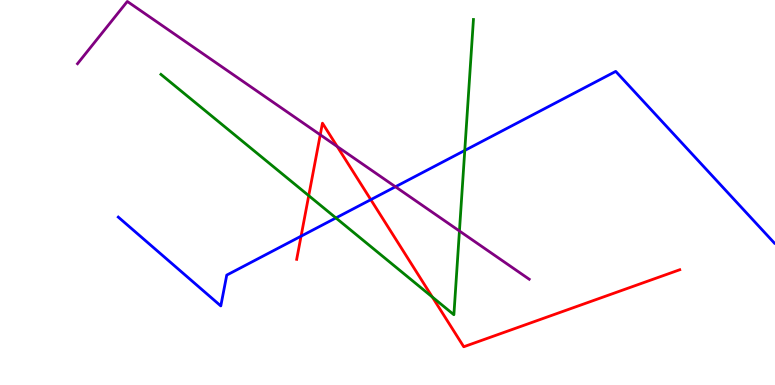[{'lines': ['blue', 'red'], 'intersections': [{'x': 3.88, 'y': 3.87}, {'x': 4.78, 'y': 4.81}]}, {'lines': ['green', 'red'], 'intersections': [{'x': 3.98, 'y': 4.92}, {'x': 5.58, 'y': 2.28}]}, {'lines': ['purple', 'red'], 'intersections': [{'x': 4.13, 'y': 6.5}, {'x': 4.35, 'y': 6.19}]}, {'lines': ['blue', 'green'], 'intersections': [{'x': 4.33, 'y': 4.34}, {'x': 6.0, 'y': 6.09}]}, {'lines': ['blue', 'purple'], 'intersections': [{'x': 5.1, 'y': 5.15}]}, {'lines': ['green', 'purple'], 'intersections': [{'x': 5.93, 'y': 4.0}]}]